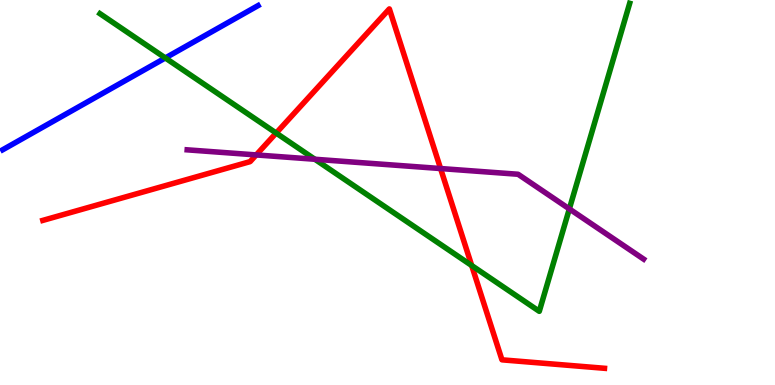[{'lines': ['blue', 'red'], 'intersections': []}, {'lines': ['green', 'red'], 'intersections': [{'x': 3.56, 'y': 6.54}, {'x': 6.09, 'y': 3.1}]}, {'lines': ['purple', 'red'], 'intersections': [{'x': 3.31, 'y': 5.98}, {'x': 5.68, 'y': 5.62}]}, {'lines': ['blue', 'green'], 'intersections': [{'x': 2.13, 'y': 8.49}]}, {'lines': ['blue', 'purple'], 'intersections': []}, {'lines': ['green', 'purple'], 'intersections': [{'x': 4.06, 'y': 5.86}, {'x': 7.35, 'y': 4.57}]}]